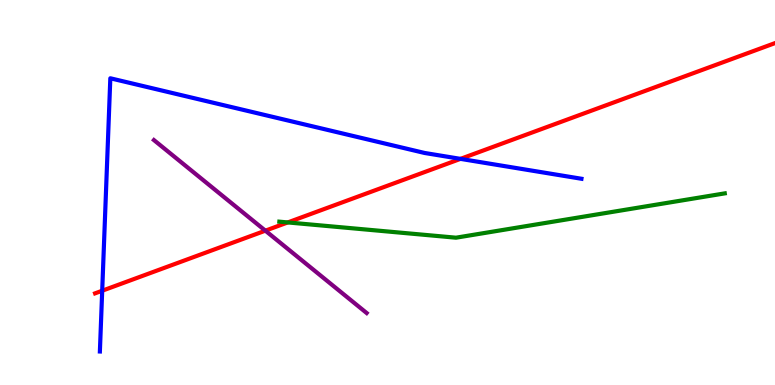[{'lines': ['blue', 'red'], 'intersections': [{'x': 1.32, 'y': 2.45}, {'x': 5.94, 'y': 5.87}]}, {'lines': ['green', 'red'], 'intersections': [{'x': 3.71, 'y': 4.22}]}, {'lines': ['purple', 'red'], 'intersections': [{'x': 3.42, 'y': 4.01}]}, {'lines': ['blue', 'green'], 'intersections': []}, {'lines': ['blue', 'purple'], 'intersections': []}, {'lines': ['green', 'purple'], 'intersections': []}]